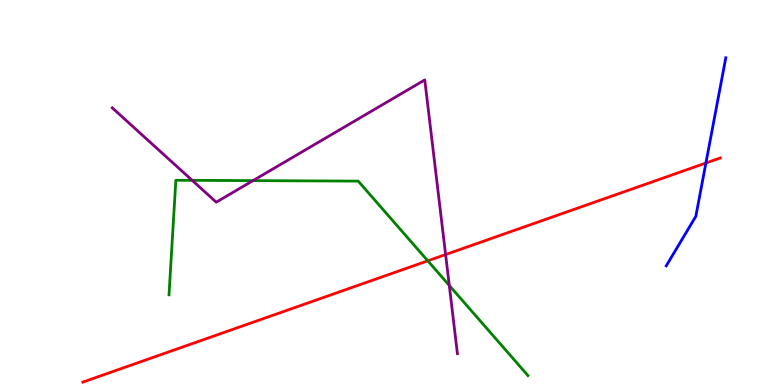[{'lines': ['blue', 'red'], 'intersections': [{'x': 9.11, 'y': 5.77}]}, {'lines': ['green', 'red'], 'intersections': [{'x': 5.52, 'y': 3.23}]}, {'lines': ['purple', 'red'], 'intersections': [{'x': 5.75, 'y': 3.39}]}, {'lines': ['blue', 'green'], 'intersections': []}, {'lines': ['blue', 'purple'], 'intersections': []}, {'lines': ['green', 'purple'], 'intersections': [{'x': 2.48, 'y': 5.32}, {'x': 3.26, 'y': 5.31}, {'x': 5.8, 'y': 2.59}]}]